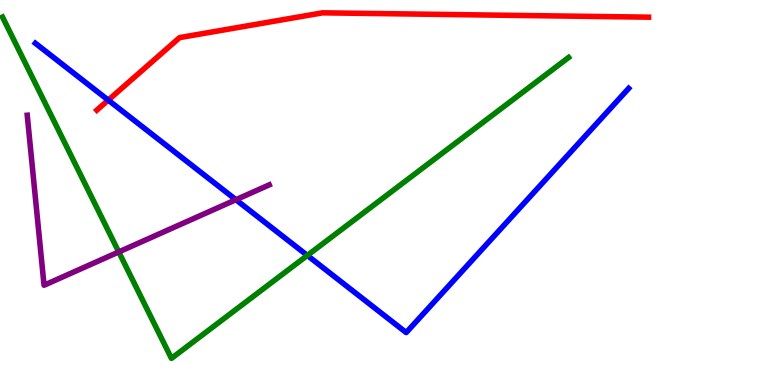[{'lines': ['blue', 'red'], 'intersections': [{'x': 1.4, 'y': 7.4}]}, {'lines': ['green', 'red'], 'intersections': []}, {'lines': ['purple', 'red'], 'intersections': []}, {'lines': ['blue', 'green'], 'intersections': [{'x': 3.97, 'y': 3.37}]}, {'lines': ['blue', 'purple'], 'intersections': [{'x': 3.04, 'y': 4.81}]}, {'lines': ['green', 'purple'], 'intersections': [{'x': 1.53, 'y': 3.46}]}]